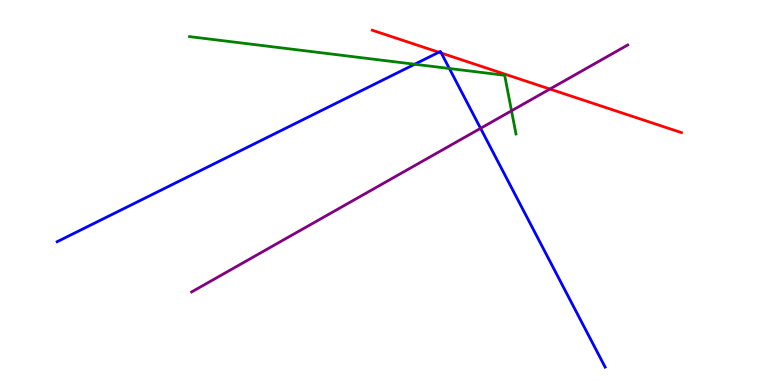[{'lines': ['blue', 'red'], 'intersections': [{'x': 5.66, 'y': 8.64}, {'x': 5.69, 'y': 8.62}]}, {'lines': ['green', 'red'], 'intersections': []}, {'lines': ['purple', 'red'], 'intersections': [{'x': 7.1, 'y': 7.69}]}, {'lines': ['blue', 'green'], 'intersections': [{'x': 5.35, 'y': 8.33}, {'x': 5.8, 'y': 8.22}]}, {'lines': ['blue', 'purple'], 'intersections': [{'x': 6.2, 'y': 6.67}]}, {'lines': ['green', 'purple'], 'intersections': [{'x': 6.6, 'y': 7.12}]}]